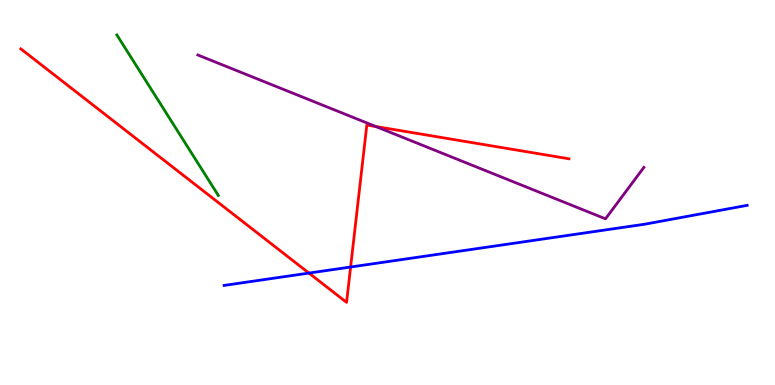[{'lines': ['blue', 'red'], 'intersections': [{'x': 3.99, 'y': 2.91}, {'x': 4.52, 'y': 3.06}]}, {'lines': ['green', 'red'], 'intersections': []}, {'lines': ['purple', 'red'], 'intersections': [{'x': 4.85, 'y': 6.71}]}, {'lines': ['blue', 'green'], 'intersections': []}, {'lines': ['blue', 'purple'], 'intersections': []}, {'lines': ['green', 'purple'], 'intersections': []}]